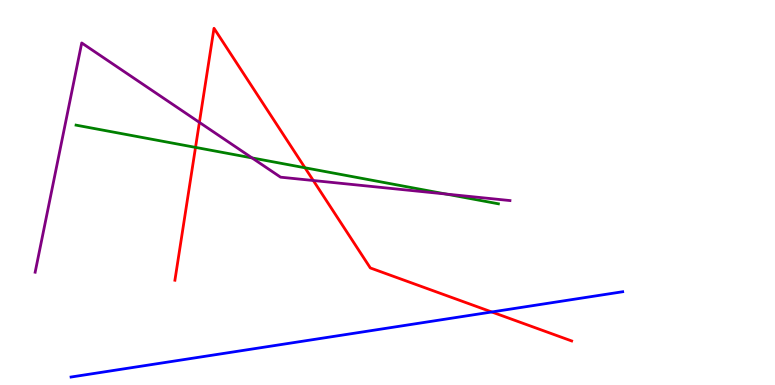[{'lines': ['blue', 'red'], 'intersections': [{'x': 6.35, 'y': 1.9}]}, {'lines': ['green', 'red'], 'intersections': [{'x': 2.52, 'y': 6.17}, {'x': 3.94, 'y': 5.64}]}, {'lines': ['purple', 'red'], 'intersections': [{'x': 2.57, 'y': 6.82}, {'x': 4.04, 'y': 5.31}]}, {'lines': ['blue', 'green'], 'intersections': []}, {'lines': ['blue', 'purple'], 'intersections': []}, {'lines': ['green', 'purple'], 'intersections': [{'x': 3.25, 'y': 5.9}, {'x': 5.75, 'y': 4.96}]}]